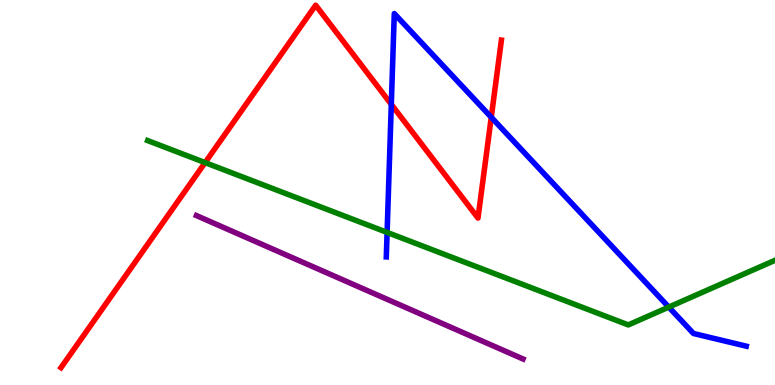[{'lines': ['blue', 'red'], 'intersections': [{'x': 5.05, 'y': 7.29}, {'x': 6.34, 'y': 6.95}]}, {'lines': ['green', 'red'], 'intersections': [{'x': 2.65, 'y': 5.78}]}, {'lines': ['purple', 'red'], 'intersections': []}, {'lines': ['blue', 'green'], 'intersections': [{'x': 4.99, 'y': 3.96}, {'x': 8.63, 'y': 2.02}]}, {'lines': ['blue', 'purple'], 'intersections': []}, {'lines': ['green', 'purple'], 'intersections': []}]